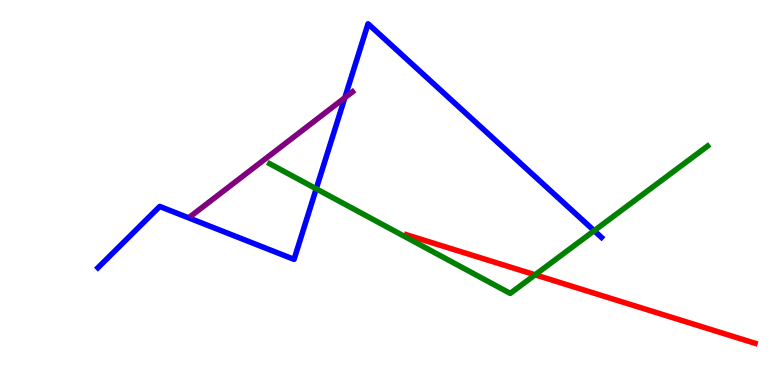[{'lines': ['blue', 'red'], 'intersections': []}, {'lines': ['green', 'red'], 'intersections': [{'x': 6.9, 'y': 2.86}]}, {'lines': ['purple', 'red'], 'intersections': []}, {'lines': ['blue', 'green'], 'intersections': [{'x': 4.08, 'y': 5.1}, {'x': 7.67, 'y': 4.01}]}, {'lines': ['blue', 'purple'], 'intersections': [{'x': 4.45, 'y': 7.46}]}, {'lines': ['green', 'purple'], 'intersections': []}]